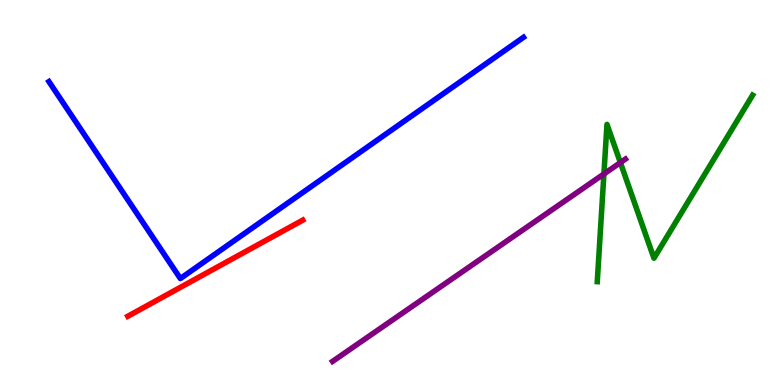[{'lines': ['blue', 'red'], 'intersections': []}, {'lines': ['green', 'red'], 'intersections': []}, {'lines': ['purple', 'red'], 'intersections': []}, {'lines': ['blue', 'green'], 'intersections': []}, {'lines': ['blue', 'purple'], 'intersections': []}, {'lines': ['green', 'purple'], 'intersections': [{'x': 7.79, 'y': 5.48}, {'x': 8.0, 'y': 5.78}]}]